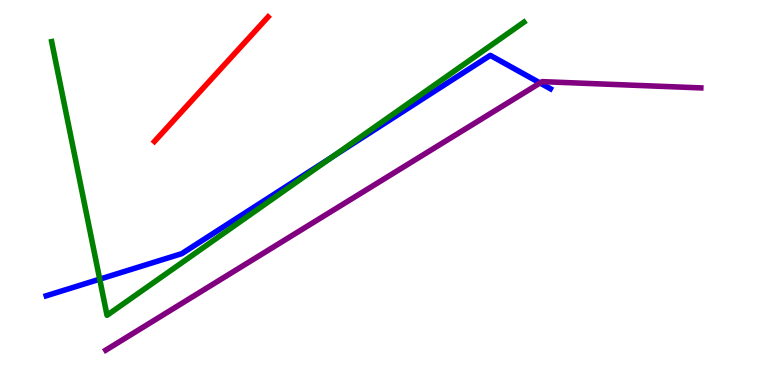[{'lines': ['blue', 'red'], 'intersections': []}, {'lines': ['green', 'red'], 'intersections': []}, {'lines': ['purple', 'red'], 'intersections': []}, {'lines': ['blue', 'green'], 'intersections': [{'x': 1.29, 'y': 2.75}, {'x': 4.29, 'y': 5.92}]}, {'lines': ['blue', 'purple'], 'intersections': [{'x': 6.97, 'y': 7.84}]}, {'lines': ['green', 'purple'], 'intersections': []}]